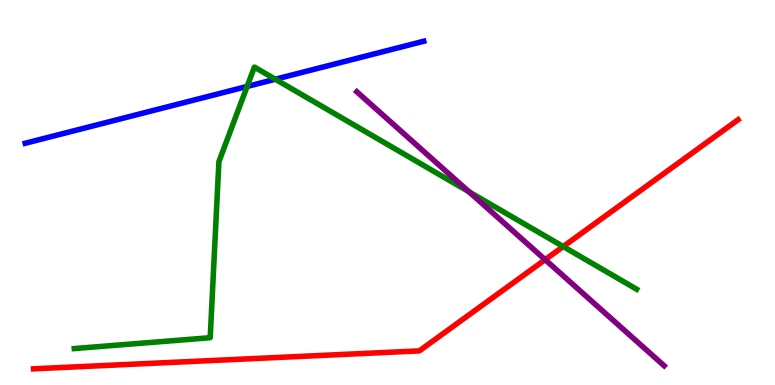[{'lines': ['blue', 'red'], 'intersections': []}, {'lines': ['green', 'red'], 'intersections': [{'x': 7.27, 'y': 3.6}]}, {'lines': ['purple', 'red'], 'intersections': [{'x': 7.03, 'y': 3.26}]}, {'lines': ['blue', 'green'], 'intersections': [{'x': 3.19, 'y': 7.75}, {'x': 3.55, 'y': 7.94}]}, {'lines': ['blue', 'purple'], 'intersections': []}, {'lines': ['green', 'purple'], 'intersections': [{'x': 6.05, 'y': 5.02}]}]